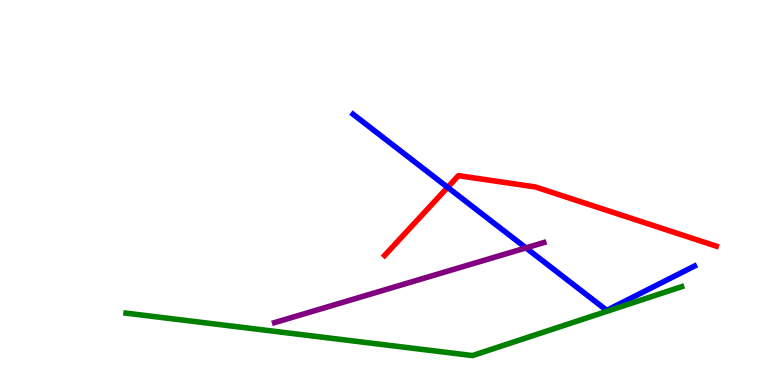[{'lines': ['blue', 'red'], 'intersections': [{'x': 5.78, 'y': 5.13}]}, {'lines': ['green', 'red'], 'intersections': []}, {'lines': ['purple', 'red'], 'intersections': []}, {'lines': ['blue', 'green'], 'intersections': []}, {'lines': ['blue', 'purple'], 'intersections': [{'x': 6.79, 'y': 3.56}]}, {'lines': ['green', 'purple'], 'intersections': []}]